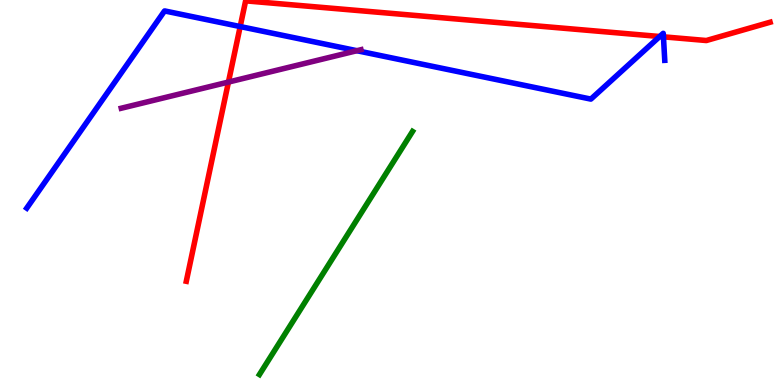[{'lines': ['blue', 'red'], 'intersections': [{'x': 3.1, 'y': 9.31}, {'x': 8.51, 'y': 9.05}, {'x': 8.56, 'y': 9.04}]}, {'lines': ['green', 'red'], 'intersections': []}, {'lines': ['purple', 'red'], 'intersections': [{'x': 2.95, 'y': 7.87}]}, {'lines': ['blue', 'green'], 'intersections': []}, {'lines': ['blue', 'purple'], 'intersections': [{'x': 4.61, 'y': 8.68}]}, {'lines': ['green', 'purple'], 'intersections': []}]